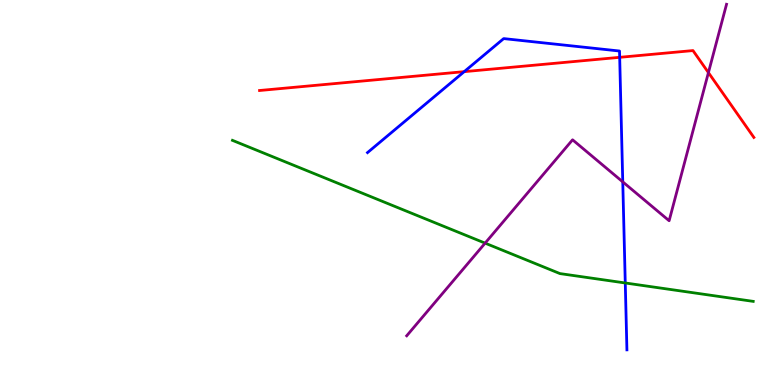[{'lines': ['blue', 'red'], 'intersections': [{'x': 5.99, 'y': 8.14}, {'x': 8.0, 'y': 8.51}]}, {'lines': ['green', 'red'], 'intersections': []}, {'lines': ['purple', 'red'], 'intersections': [{'x': 9.14, 'y': 8.11}]}, {'lines': ['blue', 'green'], 'intersections': [{'x': 8.07, 'y': 2.65}]}, {'lines': ['blue', 'purple'], 'intersections': [{'x': 8.04, 'y': 5.28}]}, {'lines': ['green', 'purple'], 'intersections': [{'x': 6.26, 'y': 3.68}]}]